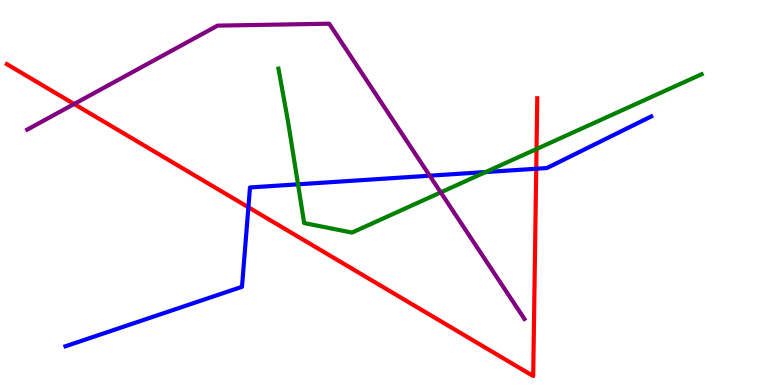[{'lines': ['blue', 'red'], 'intersections': [{'x': 3.21, 'y': 4.62}, {'x': 6.92, 'y': 5.62}]}, {'lines': ['green', 'red'], 'intersections': [{'x': 6.92, 'y': 6.13}]}, {'lines': ['purple', 'red'], 'intersections': [{'x': 0.956, 'y': 7.3}]}, {'lines': ['blue', 'green'], 'intersections': [{'x': 3.85, 'y': 5.21}, {'x': 6.27, 'y': 5.53}]}, {'lines': ['blue', 'purple'], 'intersections': [{'x': 5.54, 'y': 5.44}]}, {'lines': ['green', 'purple'], 'intersections': [{'x': 5.69, 'y': 5.0}]}]